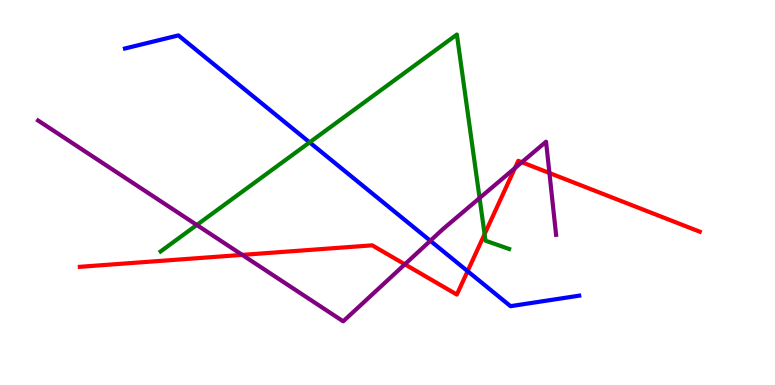[{'lines': ['blue', 'red'], 'intersections': [{'x': 6.03, 'y': 2.96}]}, {'lines': ['green', 'red'], 'intersections': [{'x': 6.25, 'y': 3.92}]}, {'lines': ['purple', 'red'], 'intersections': [{'x': 3.13, 'y': 3.38}, {'x': 5.22, 'y': 3.13}, {'x': 6.64, 'y': 5.63}, {'x': 6.73, 'y': 5.79}, {'x': 7.09, 'y': 5.51}]}, {'lines': ['blue', 'green'], 'intersections': [{'x': 4.0, 'y': 6.3}]}, {'lines': ['blue', 'purple'], 'intersections': [{'x': 5.55, 'y': 3.75}]}, {'lines': ['green', 'purple'], 'intersections': [{'x': 2.54, 'y': 4.16}, {'x': 6.19, 'y': 4.86}]}]